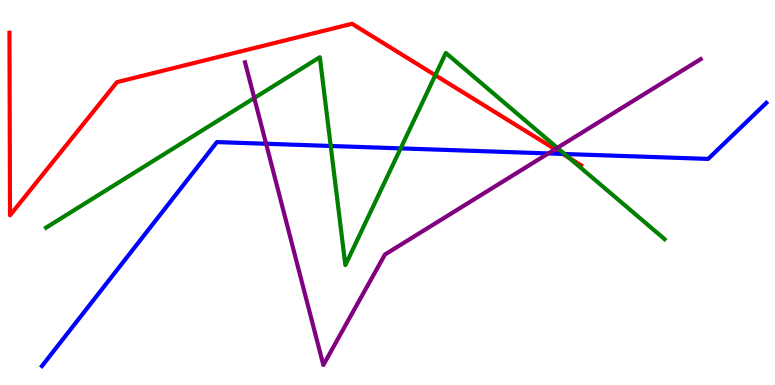[{'lines': ['blue', 'red'], 'intersections': [{'x': 7.26, 'y': 6.0}]}, {'lines': ['green', 'red'], 'intersections': [{'x': 5.62, 'y': 8.05}, {'x': 7.34, 'y': 5.9}]}, {'lines': ['purple', 'red'], 'intersections': [{'x': 7.16, 'y': 6.12}]}, {'lines': ['blue', 'green'], 'intersections': [{'x': 4.27, 'y': 6.21}, {'x': 5.17, 'y': 6.15}, {'x': 7.28, 'y': 6.0}]}, {'lines': ['blue', 'purple'], 'intersections': [{'x': 3.43, 'y': 6.27}, {'x': 7.07, 'y': 6.01}]}, {'lines': ['green', 'purple'], 'intersections': [{'x': 3.28, 'y': 7.45}, {'x': 7.19, 'y': 6.16}]}]